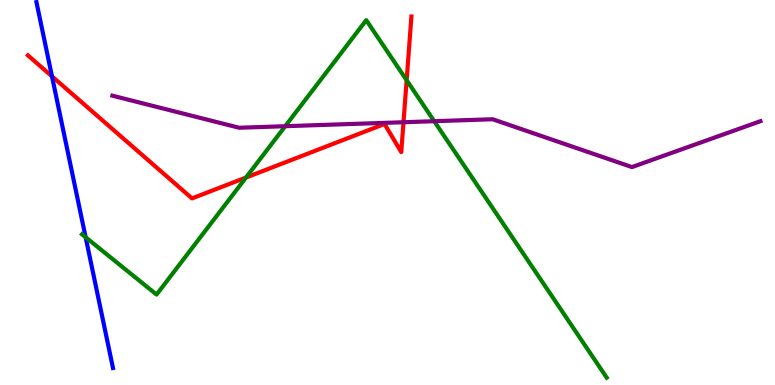[{'lines': ['blue', 'red'], 'intersections': [{'x': 0.671, 'y': 8.02}]}, {'lines': ['green', 'red'], 'intersections': [{'x': 3.17, 'y': 5.39}, {'x': 5.25, 'y': 7.92}]}, {'lines': ['purple', 'red'], 'intersections': [{'x': 5.21, 'y': 6.83}]}, {'lines': ['blue', 'green'], 'intersections': [{'x': 1.1, 'y': 3.84}]}, {'lines': ['blue', 'purple'], 'intersections': []}, {'lines': ['green', 'purple'], 'intersections': [{'x': 3.68, 'y': 6.72}, {'x': 5.6, 'y': 6.85}]}]